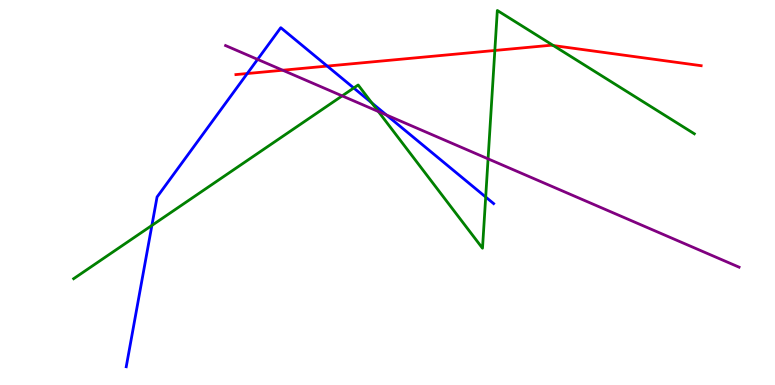[{'lines': ['blue', 'red'], 'intersections': [{'x': 3.19, 'y': 8.09}, {'x': 4.22, 'y': 8.28}]}, {'lines': ['green', 'red'], 'intersections': [{'x': 6.38, 'y': 8.69}, {'x': 7.14, 'y': 8.82}]}, {'lines': ['purple', 'red'], 'intersections': [{'x': 3.65, 'y': 8.18}]}, {'lines': ['blue', 'green'], 'intersections': [{'x': 1.96, 'y': 4.14}, {'x': 4.56, 'y': 7.71}, {'x': 4.8, 'y': 7.33}, {'x': 6.27, 'y': 4.88}]}, {'lines': ['blue', 'purple'], 'intersections': [{'x': 3.32, 'y': 8.46}, {'x': 4.99, 'y': 7.01}]}, {'lines': ['green', 'purple'], 'intersections': [{'x': 4.41, 'y': 7.51}, {'x': 4.88, 'y': 7.1}, {'x': 6.3, 'y': 5.87}]}]